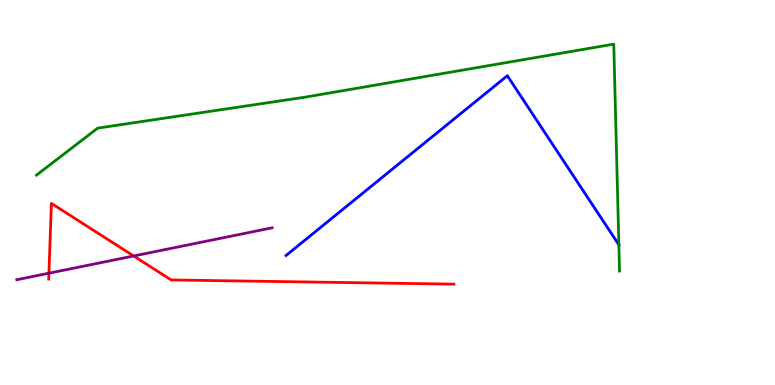[{'lines': ['blue', 'red'], 'intersections': []}, {'lines': ['green', 'red'], 'intersections': []}, {'lines': ['purple', 'red'], 'intersections': [{'x': 0.631, 'y': 2.9}, {'x': 1.72, 'y': 3.35}]}, {'lines': ['blue', 'green'], 'intersections': [{'x': 7.99, 'y': 3.64}]}, {'lines': ['blue', 'purple'], 'intersections': []}, {'lines': ['green', 'purple'], 'intersections': []}]